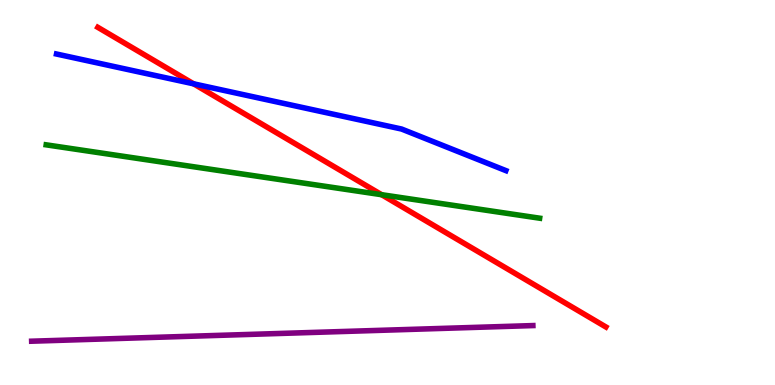[{'lines': ['blue', 'red'], 'intersections': [{'x': 2.5, 'y': 7.82}]}, {'lines': ['green', 'red'], 'intersections': [{'x': 4.92, 'y': 4.94}]}, {'lines': ['purple', 'red'], 'intersections': []}, {'lines': ['blue', 'green'], 'intersections': []}, {'lines': ['blue', 'purple'], 'intersections': []}, {'lines': ['green', 'purple'], 'intersections': []}]